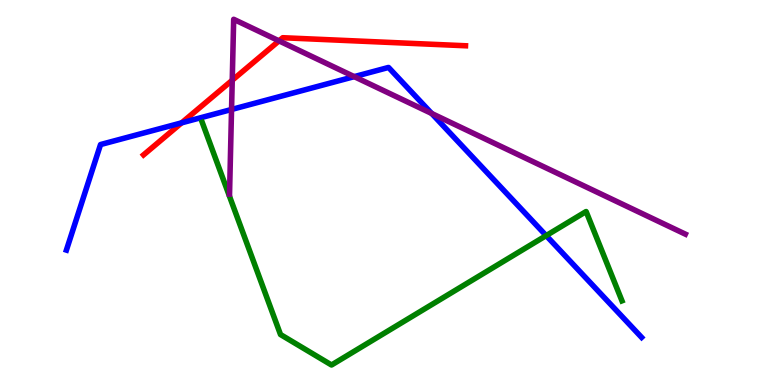[{'lines': ['blue', 'red'], 'intersections': [{'x': 2.34, 'y': 6.81}]}, {'lines': ['green', 'red'], 'intersections': []}, {'lines': ['purple', 'red'], 'intersections': [{'x': 3.0, 'y': 7.92}, {'x': 3.6, 'y': 8.94}]}, {'lines': ['blue', 'green'], 'intersections': [{'x': 7.05, 'y': 3.88}]}, {'lines': ['blue', 'purple'], 'intersections': [{'x': 2.99, 'y': 7.16}, {'x': 4.57, 'y': 8.01}, {'x': 5.57, 'y': 7.05}]}, {'lines': ['green', 'purple'], 'intersections': []}]